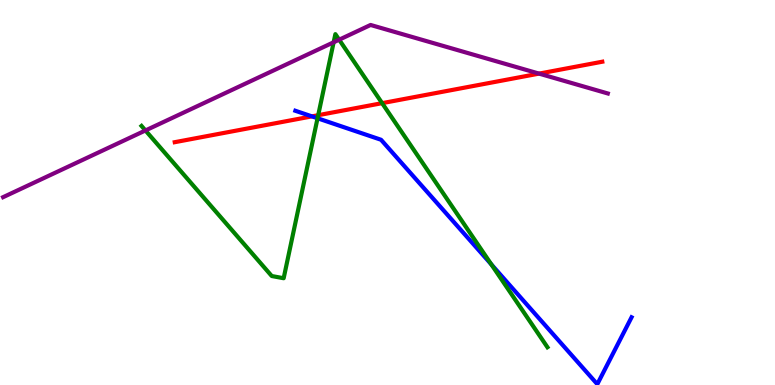[{'lines': ['blue', 'red'], 'intersections': [{'x': 4.02, 'y': 6.98}]}, {'lines': ['green', 'red'], 'intersections': [{'x': 4.11, 'y': 7.01}, {'x': 4.93, 'y': 7.32}]}, {'lines': ['purple', 'red'], 'intersections': [{'x': 6.96, 'y': 8.09}]}, {'lines': ['blue', 'green'], 'intersections': [{'x': 4.1, 'y': 6.93}, {'x': 6.34, 'y': 3.13}]}, {'lines': ['blue', 'purple'], 'intersections': []}, {'lines': ['green', 'purple'], 'intersections': [{'x': 1.88, 'y': 6.61}, {'x': 4.31, 'y': 8.9}, {'x': 4.38, 'y': 8.97}]}]